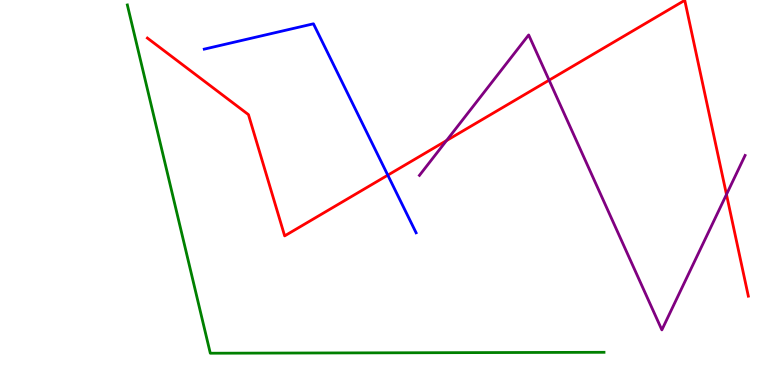[{'lines': ['blue', 'red'], 'intersections': [{'x': 5.0, 'y': 5.45}]}, {'lines': ['green', 'red'], 'intersections': []}, {'lines': ['purple', 'red'], 'intersections': [{'x': 5.76, 'y': 6.35}, {'x': 7.09, 'y': 7.92}, {'x': 9.37, 'y': 4.95}]}, {'lines': ['blue', 'green'], 'intersections': []}, {'lines': ['blue', 'purple'], 'intersections': []}, {'lines': ['green', 'purple'], 'intersections': []}]